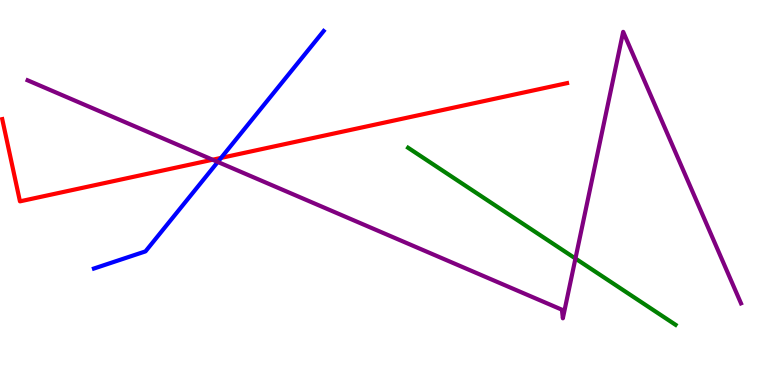[{'lines': ['blue', 'red'], 'intersections': [{'x': 2.85, 'y': 5.9}]}, {'lines': ['green', 'red'], 'intersections': []}, {'lines': ['purple', 'red'], 'intersections': [{'x': 2.74, 'y': 5.85}]}, {'lines': ['blue', 'green'], 'intersections': []}, {'lines': ['blue', 'purple'], 'intersections': [{'x': 2.81, 'y': 5.79}]}, {'lines': ['green', 'purple'], 'intersections': [{'x': 7.43, 'y': 3.29}]}]